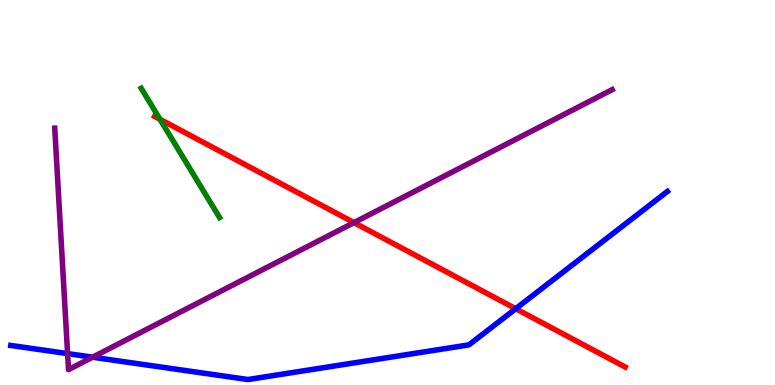[{'lines': ['blue', 'red'], 'intersections': [{'x': 6.65, 'y': 1.98}]}, {'lines': ['green', 'red'], 'intersections': [{'x': 2.06, 'y': 6.9}]}, {'lines': ['purple', 'red'], 'intersections': [{'x': 4.57, 'y': 4.22}]}, {'lines': ['blue', 'green'], 'intersections': []}, {'lines': ['blue', 'purple'], 'intersections': [{'x': 0.872, 'y': 0.815}, {'x': 1.2, 'y': 0.722}]}, {'lines': ['green', 'purple'], 'intersections': []}]